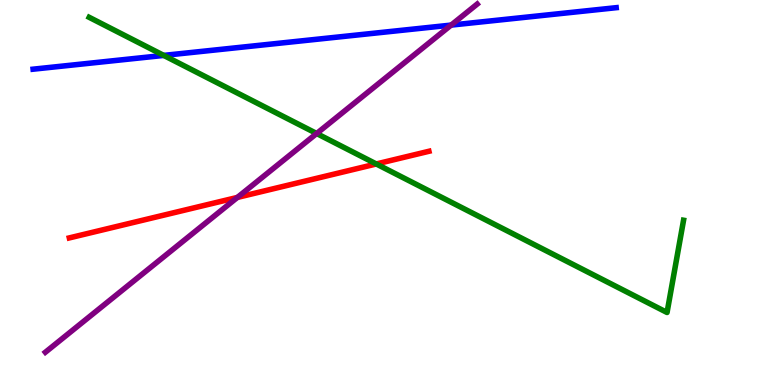[{'lines': ['blue', 'red'], 'intersections': []}, {'lines': ['green', 'red'], 'intersections': [{'x': 4.86, 'y': 5.74}]}, {'lines': ['purple', 'red'], 'intersections': [{'x': 3.06, 'y': 4.87}]}, {'lines': ['blue', 'green'], 'intersections': [{'x': 2.11, 'y': 8.56}]}, {'lines': ['blue', 'purple'], 'intersections': [{'x': 5.82, 'y': 9.35}]}, {'lines': ['green', 'purple'], 'intersections': [{'x': 4.09, 'y': 6.53}]}]